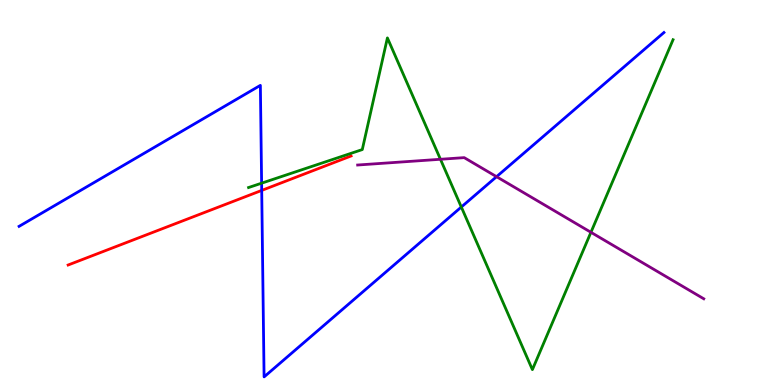[{'lines': ['blue', 'red'], 'intersections': [{'x': 3.38, 'y': 5.05}]}, {'lines': ['green', 'red'], 'intersections': []}, {'lines': ['purple', 'red'], 'intersections': []}, {'lines': ['blue', 'green'], 'intersections': [{'x': 3.38, 'y': 5.24}, {'x': 5.95, 'y': 4.62}]}, {'lines': ['blue', 'purple'], 'intersections': [{'x': 6.41, 'y': 5.41}]}, {'lines': ['green', 'purple'], 'intersections': [{'x': 5.68, 'y': 5.86}, {'x': 7.63, 'y': 3.97}]}]